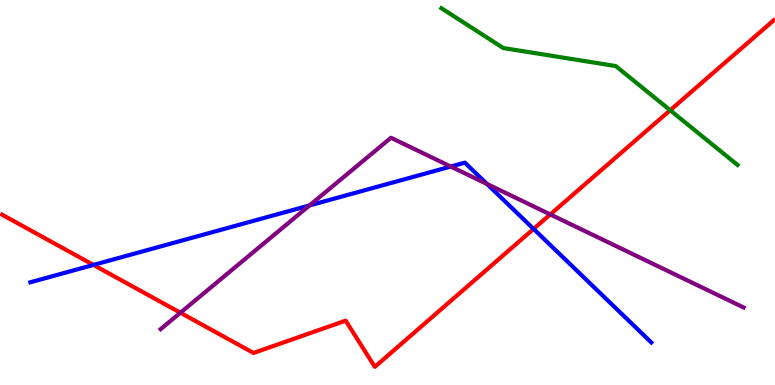[{'lines': ['blue', 'red'], 'intersections': [{'x': 1.21, 'y': 3.12}, {'x': 6.89, 'y': 4.05}]}, {'lines': ['green', 'red'], 'intersections': [{'x': 8.65, 'y': 7.14}]}, {'lines': ['purple', 'red'], 'intersections': [{'x': 2.33, 'y': 1.88}, {'x': 7.1, 'y': 4.43}]}, {'lines': ['blue', 'green'], 'intersections': []}, {'lines': ['blue', 'purple'], 'intersections': [{'x': 3.99, 'y': 4.66}, {'x': 5.82, 'y': 5.67}, {'x': 6.28, 'y': 5.22}]}, {'lines': ['green', 'purple'], 'intersections': []}]